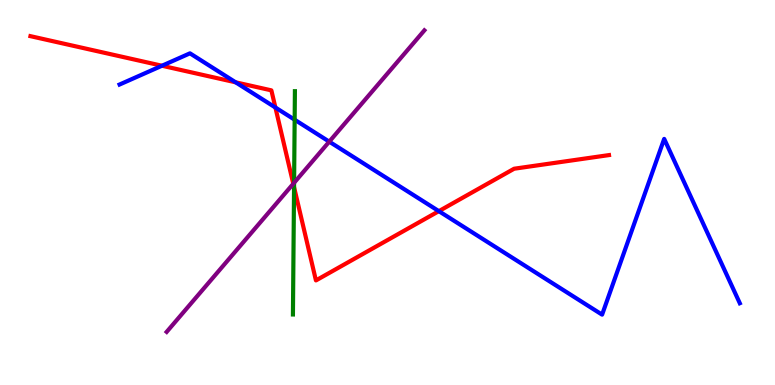[{'lines': ['blue', 'red'], 'intersections': [{'x': 2.09, 'y': 8.29}, {'x': 3.04, 'y': 7.86}, {'x': 3.55, 'y': 7.21}, {'x': 5.66, 'y': 4.52}]}, {'lines': ['green', 'red'], 'intersections': [{'x': 3.79, 'y': 5.14}]}, {'lines': ['purple', 'red'], 'intersections': [{'x': 3.78, 'y': 5.23}]}, {'lines': ['blue', 'green'], 'intersections': [{'x': 3.8, 'y': 6.89}]}, {'lines': ['blue', 'purple'], 'intersections': [{'x': 4.25, 'y': 6.32}]}, {'lines': ['green', 'purple'], 'intersections': [{'x': 3.79, 'y': 5.25}]}]